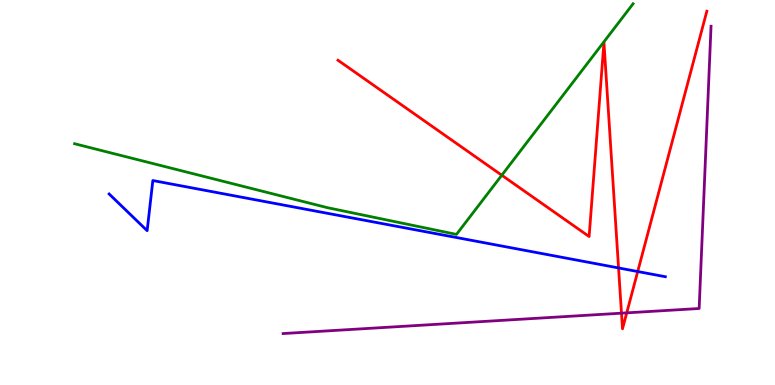[{'lines': ['blue', 'red'], 'intersections': [{'x': 7.98, 'y': 3.04}, {'x': 8.23, 'y': 2.95}]}, {'lines': ['green', 'red'], 'intersections': [{'x': 6.47, 'y': 5.45}]}, {'lines': ['purple', 'red'], 'intersections': [{'x': 8.02, 'y': 1.87}, {'x': 8.09, 'y': 1.87}]}, {'lines': ['blue', 'green'], 'intersections': []}, {'lines': ['blue', 'purple'], 'intersections': []}, {'lines': ['green', 'purple'], 'intersections': []}]